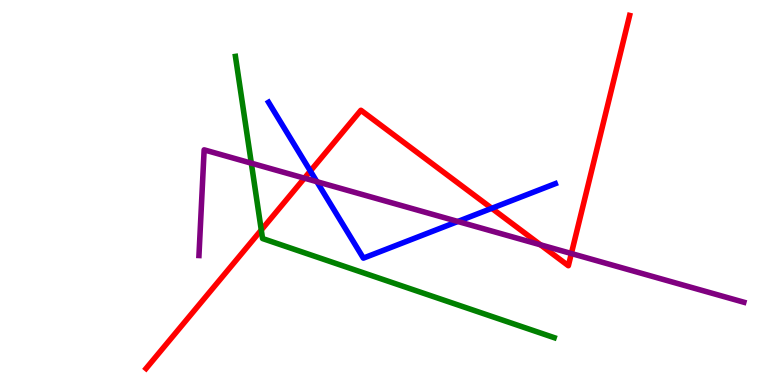[{'lines': ['blue', 'red'], 'intersections': [{'x': 4.0, 'y': 5.56}, {'x': 6.35, 'y': 4.59}]}, {'lines': ['green', 'red'], 'intersections': [{'x': 3.37, 'y': 4.03}]}, {'lines': ['purple', 'red'], 'intersections': [{'x': 3.93, 'y': 5.37}, {'x': 6.97, 'y': 3.64}, {'x': 7.37, 'y': 3.41}]}, {'lines': ['blue', 'green'], 'intersections': []}, {'lines': ['blue', 'purple'], 'intersections': [{'x': 4.09, 'y': 5.28}, {'x': 5.91, 'y': 4.25}]}, {'lines': ['green', 'purple'], 'intersections': [{'x': 3.24, 'y': 5.76}]}]